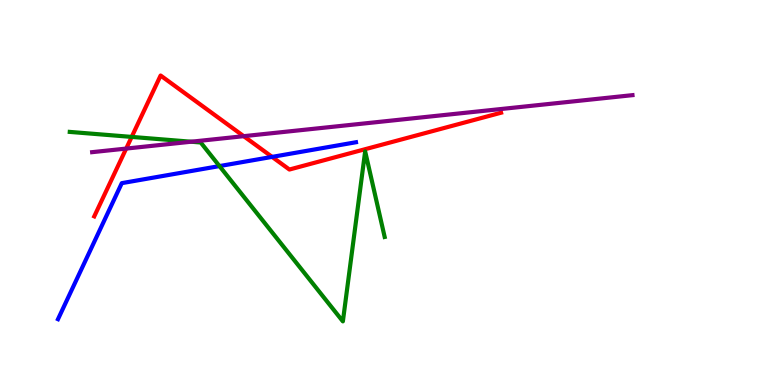[{'lines': ['blue', 'red'], 'intersections': [{'x': 3.51, 'y': 5.92}]}, {'lines': ['green', 'red'], 'intersections': [{'x': 1.7, 'y': 6.44}]}, {'lines': ['purple', 'red'], 'intersections': [{'x': 1.63, 'y': 6.14}, {'x': 3.14, 'y': 6.46}]}, {'lines': ['blue', 'green'], 'intersections': [{'x': 2.83, 'y': 5.69}]}, {'lines': ['blue', 'purple'], 'intersections': []}, {'lines': ['green', 'purple'], 'intersections': [{'x': 2.47, 'y': 6.32}]}]